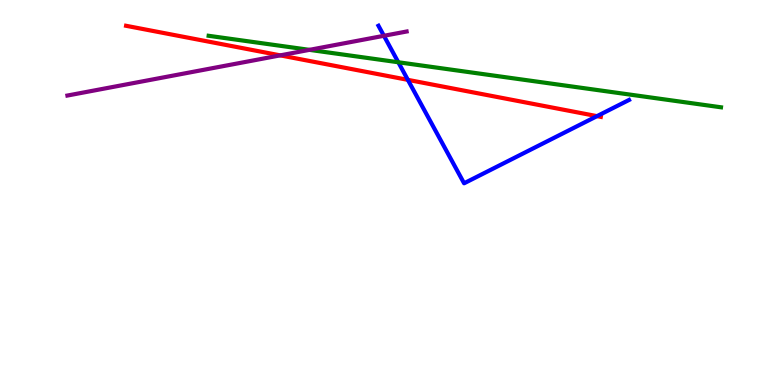[{'lines': ['blue', 'red'], 'intersections': [{'x': 5.26, 'y': 7.93}, {'x': 7.7, 'y': 6.98}]}, {'lines': ['green', 'red'], 'intersections': []}, {'lines': ['purple', 'red'], 'intersections': [{'x': 3.62, 'y': 8.56}]}, {'lines': ['blue', 'green'], 'intersections': [{'x': 5.14, 'y': 8.38}]}, {'lines': ['blue', 'purple'], 'intersections': [{'x': 4.95, 'y': 9.07}]}, {'lines': ['green', 'purple'], 'intersections': [{'x': 3.99, 'y': 8.71}]}]